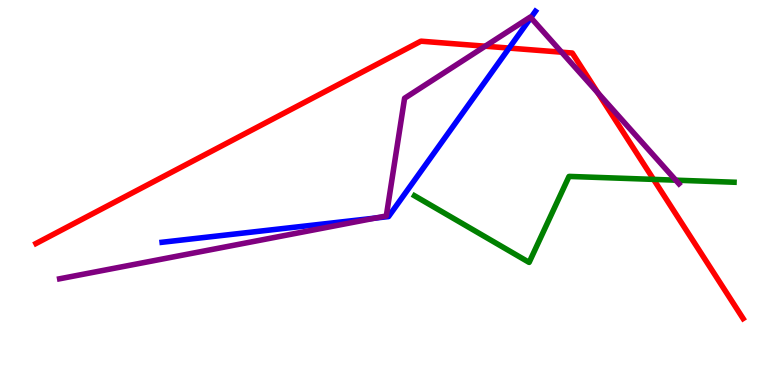[{'lines': ['blue', 'red'], 'intersections': [{'x': 6.57, 'y': 8.75}]}, {'lines': ['green', 'red'], 'intersections': [{'x': 8.43, 'y': 5.34}]}, {'lines': ['purple', 'red'], 'intersections': [{'x': 6.26, 'y': 8.8}, {'x': 7.25, 'y': 8.64}, {'x': 7.71, 'y': 7.59}]}, {'lines': ['blue', 'green'], 'intersections': []}, {'lines': ['blue', 'purple'], 'intersections': [{'x': 4.84, 'y': 4.34}, {'x': 6.85, 'y': 9.54}]}, {'lines': ['green', 'purple'], 'intersections': [{'x': 8.72, 'y': 5.32}]}]